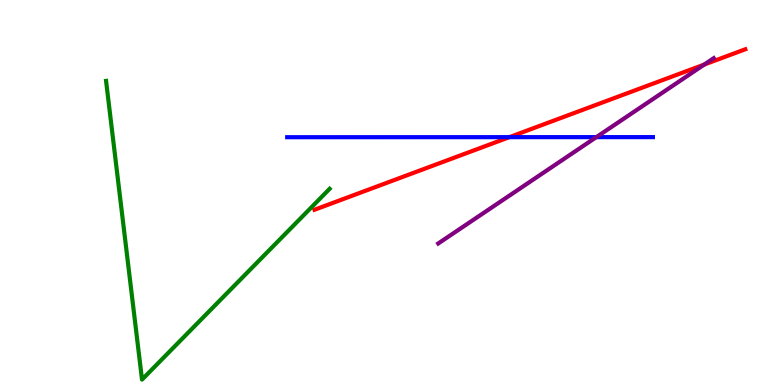[{'lines': ['blue', 'red'], 'intersections': [{'x': 6.57, 'y': 6.44}]}, {'lines': ['green', 'red'], 'intersections': []}, {'lines': ['purple', 'red'], 'intersections': [{'x': 9.09, 'y': 8.32}]}, {'lines': ['blue', 'green'], 'intersections': []}, {'lines': ['blue', 'purple'], 'intersections': [{'x': 7.69, 'y': 6.44}]}, {'lines': ['green', 'purple'], 'intersections': []}]